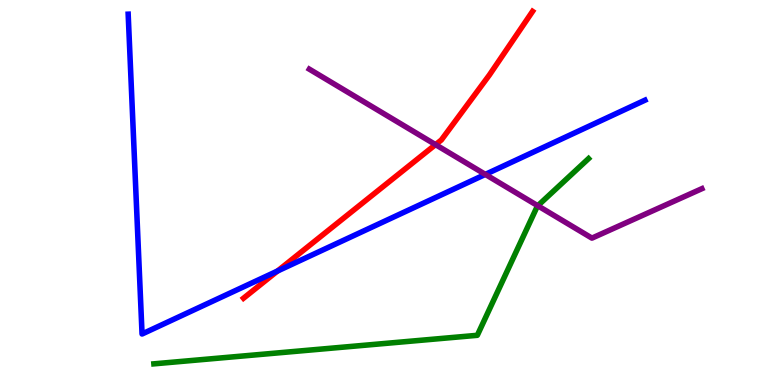[{'lines': ['blue', 'red'], 'intersections': [{'x': 3.58, 'y': 2.96}]}, {'lines': ['green', 'red'], 'intersections': []}, {'lines': ['purple', 'red'], 'intersections': [{'x': 5.62, 'y': 6.24}]}, {'lines': ['blue', 'green'], 'intersections': []}, {'lines': ['blue', 'purple'], 'intersections': [{'x': 6.26, 'y': 5.47}]}, {'lines': ['green', 'purple'], 'intersections': [{'x': 6.94, 'y': 4.66}]}]